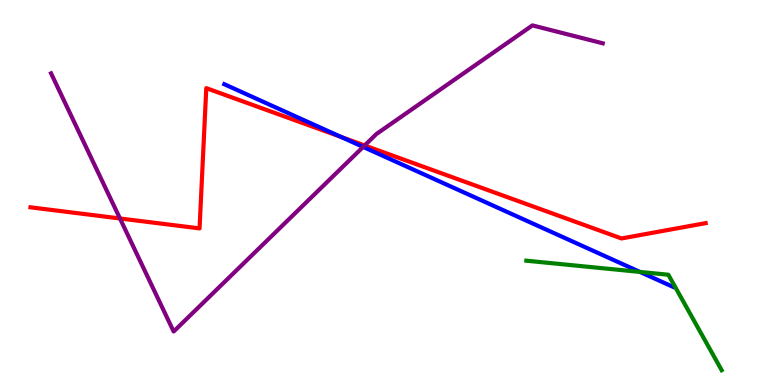[{'lines': ['blue', 'red'], 'intersections': [{'x': 4.4, 'y': 6.44}]}, {'lines': ['green', 'red'], 'intersections': []}, {'lines': ['purple', 'red'], 'intersections': [{'x': 1.55, 'y': 4.33}, {'x': 4.71, 'y': 6.22}]}, {'lines': ['blue', 'green'], 'intersections': [{'x': 8.26, 'y': 2.94}]}, {'lines': ['blue', 'purple'], 'intersections': [{'x': 4.69, 'y': 6.18}]}, {'lines': ['green', 'purple'], 'intersections': []}]